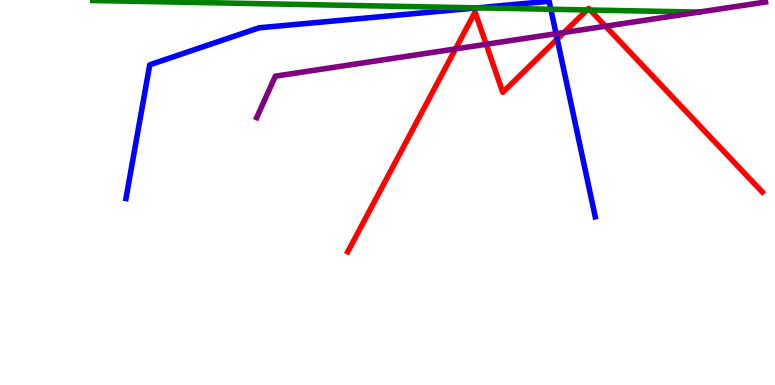[{'lines': ['blue', 'red'], 'intersections': [{'x': 7.19, 'y': 8.98}]}, {'lines': ['green', 'red'], 'intersections': [{'x': 7.57, 'y': 9.74}, {'x': 7.62, 'y': 9.74}]}, {'lines': ['purple', 'red'], 'intersections': [{'x': 5.88, 'y': 8.73}, {'x': 6.27, 'y': 8.85}, {'x': 7.28, 'y': 9.16}, {'x': 7.81, 'y': 9.32}]}, {'lines': ['blue', 'green'], 'intersections': [{'x': 6.16, 'y': 9.8}, {'x': 7.11, 'y': 9.76}]}, {'lines': ['blue', 'purple'], 'intersections': [{'x': 7.18, 'y': 9.12}]}, {'lines': ['green', 'purple'], 'intersections': []}]